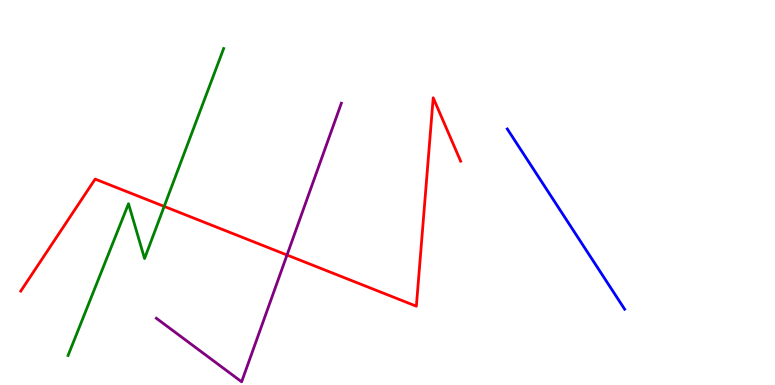[{'lines': ['blue', 'red'], 'intersections': []}, {'lines': ['green', 'red'], 'intersections': [{'x': 2.12, 'y': 4.64}]}, {'lines': ['purple', 'red'], 'intersections': [{'x': 3.7, 'y': 3.38}]}, {'lines': ['blue', 'green'], 'intersections': []}, {'lines': ['blue', 'purple'], 'intersections': []}, {'lines': ['green', 'purple'], 'intersections': []}]